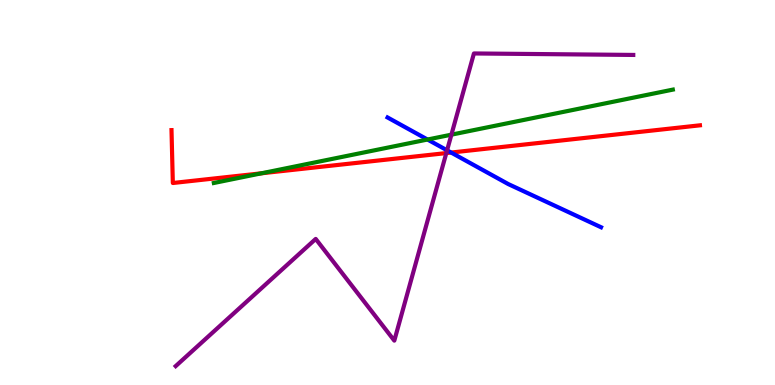[{'lines': ['blue', 'red'], 'intersections': [{'x': 5.82, 'y': 6.04}]}, {'lines': ['green', 'red'], 'intersections': [{'x': 3.37, 'y': 5.5}]}, {'lines': ['purple', 'red'], 'intersections': [{'x': 5.76, 'y': 6.02}]}, {'lines': ['blue', 'green'], 'intersections': [{'x': 5.52, 'y': 6.38}]}, {'lines': ['blue', 'purple'], 'intersections': [{'x': 5.77, 'y': 6.1}]}, {'lines': ['green', 'purple'], 'intersections': [{'x': 5.82, 'y': 6.5}]}]